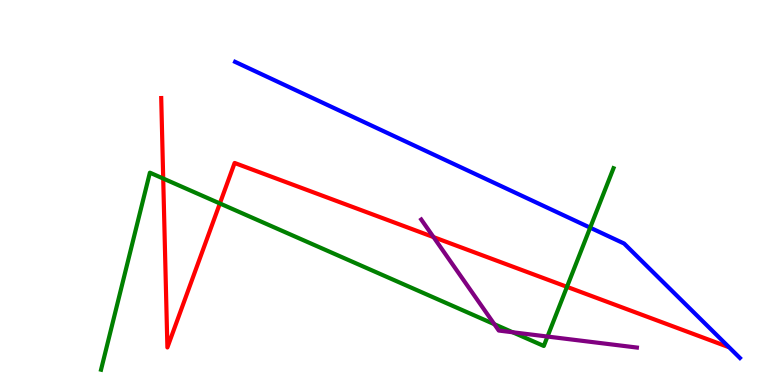[{'lines': ['blue', 'red'], 'intersections': []}, {'lines': ['green', 'red'], 'intersections': [{'x': 2.11, 'y': 5.36}, {'x': 2.84, 'y': 4.72}, {'x': 7.32, 'y': 2.55}]}, {'lines': ['purple', 'red'], 'intersections': [{'x': 5.59, 'y': 3.84}]}, {'lines': ['blue', 'green'], 'intersections': [{'x': 7.62, 'y': 4.09}]}, {'lines': ['blue', 'purple'], 'intersections': []}, {'lines': ['green', 'purple'], 'intersections': [{'x': 6.38, 'y': 1.58}, {'x': 6.61, 'y': 1.37}, {'x': 7.06, 'y': 1.26}]}]